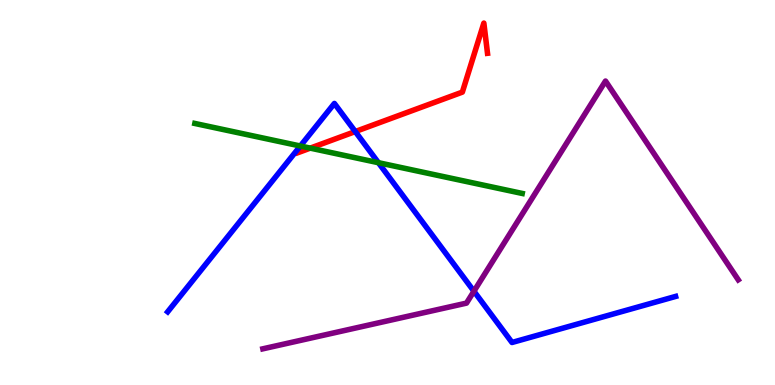[{'lines': ['blue', 'red'], 'intersections': [{'x': 4.58, 'y': 6.58}]}, {'lines': ['green', 'red'], 'intersections': [{'x': 4.0, 'y': 6.15}]}, {'lines': ['purple', 'red'], 'intersections': []}, {'lines': ['blue', 'green'], 'intersections': [{'x': 3.88, 'y': 6.21}, {'x': 4.88, 'y': 5.77}]}, {'lines': ['blue', 'purple'], 'intersections': [{'x': 6.12, 'y': 2.44}]}, {'lines': ['green', 'purple'], 'intersections': []}]